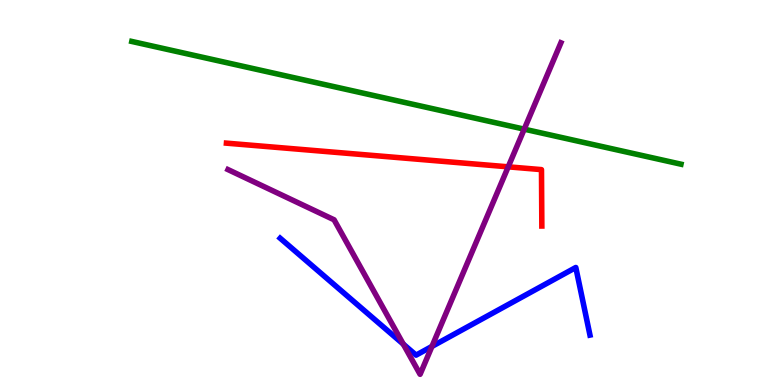[{'lines': ['blue', 'red'], 'intersections': []}, {'lines': ['green', 'red'], 'intersections': []}, {'lines': ['purple', 'red'], 'intersections': [{'x': 6.56, 'y': 5.67}]}, {'lines': ['blue', 'green'], 'intersections': []}, {'lines': ['blue', 'purple'], 'intersections': [{'x': 5.2, 'y': 1.06}, {'x': 5.57, 'y': 1.0}]}, {'lines': ['green', 'purple'], 'intersections': [{'x': 6.76, 'y': 6.65}]}]